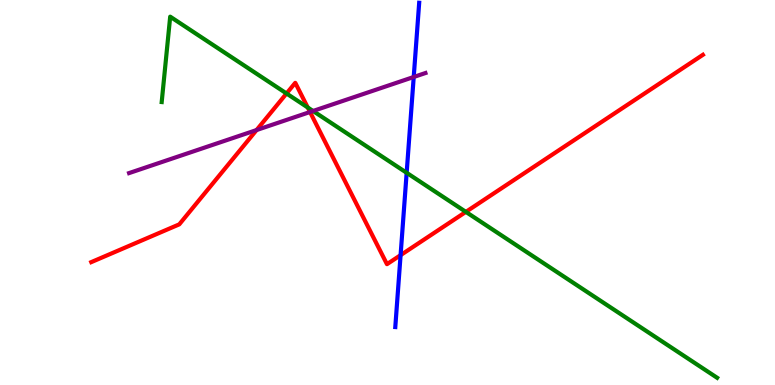[{'lines': ['blue', 'red'], 'intersections': [{'x': 5.17, 'y': 3.37}]}, {'lines': ['green', 'red'], 'intersections': [{'x': 3.7, 'y': 7.57}, {'x': 3.97, 'y': 7.21}, {'x': 6.01, 'y': 4.5}]}, {'lines': ['purple', 'red'], 'intersections': [{'x': 3.31, 'y': 6.62}, {'x': 4.0, 'y': 7.09}]}, {'lines': ['blue', 'green'], 'intersections': [{'x': 5.25, 'y': 5.51}]}, {'lines': ['blue', 'purple'], 'intersections': [{'x': 5.34, 'y': 8.0}]}, {'lines': ['green', 'purple'], 'intersections': [{'x': 4.04, 'y': 7.12}]}]